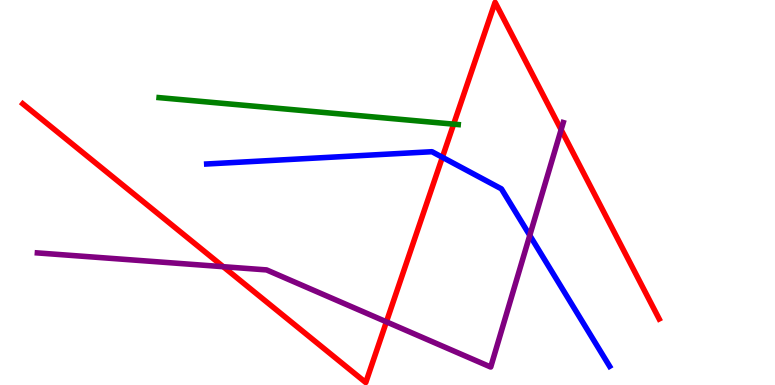[{'lines': ['blue', 'red'], 'intersections': [{'x': 5.71, 'y': 5.91}]}, {'lines': ['green', 'red'], 'intersections': [{'x': 5.85, 'y': 6.78}]}, {'lines': ['purple', 'red'], 'intersections': [{'x': 2.88, 'y': 3.07}, {'x': 4.99, 'y': 1.64}, {'x': 7.24, 'y': 6.63}]}, {'lines': ['blue', 'green'], 'intersections': []}, {'lines': ['blue', 'purple'], 'intersections': [{'x': 6.84, 'y': 3.89}]}, {'lines': ['green', 'purple'], 'intersections': []}]